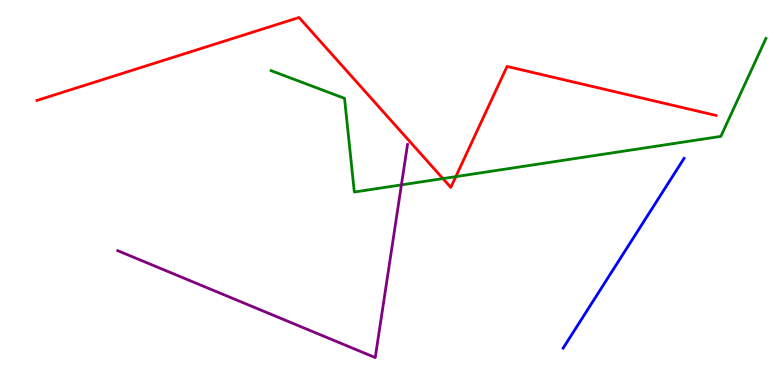[{'lines': ['blue', 'red'], 'intersections': []}, {'lines': ['green', 'red'], 'intersections': [{'x': 5.71, 'y': 5.36}, {'x': 5.88, 'y': 5.41}]}, {'lines': ['purple', 'red'], 'intersections': []}, {'lines': ['blue', 'green'], 'intersections': []}, {'lines': ['blue', 'purple'], 'intersections': []}, {'lines': ['green', 'purple'], 'intersections': [{'x': 5.18, 'y': 5.2}]}]